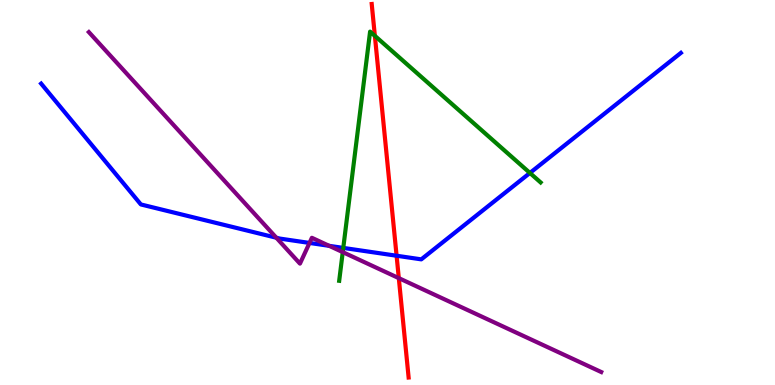[{'lines': ['blue', 'red'], 'intersections': [{'x': 5.12, 'y': 3.36}]}, {'lines': ['green', 'red'], 'intersections': [{'x': 4.84, 'y': 9.07}]}, {'lines': ['purple', 'red'], 'intersections': [{'x': 5.15, 'y': 2.78}]}, {'lines': ['blue', 'green'], 'intersections': [{'x': 4.43, 'y': 3.56}, {'x': 6.84, 'y': 5.51}]}, {'lines': ['blue', 'purple'], 'intersections': [{'x': 3.57, 'y': 3.83}, {'x': 3.99, 'y': 3.69}, {'x': 4.25, 'y': 3.61}]}, {'lines': ['green', 'purple'], 'intersections': [{'x': 4.42, 'y': 3.45}]}]